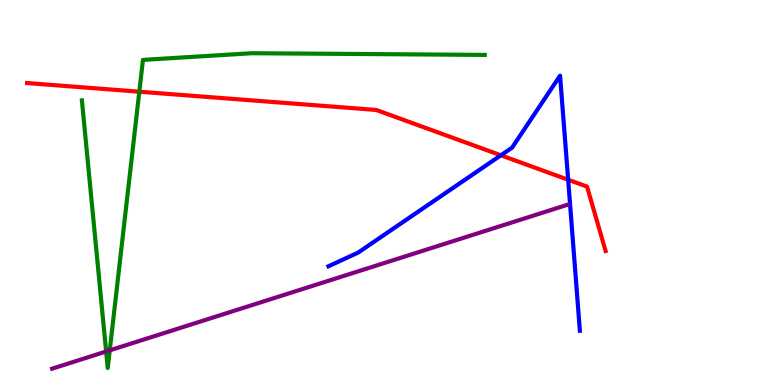[{'lines': ['blue', 'red'], 'intersections': [{'x': 6.46, 'y': 5.97}, {'x': 7.33, 'y': 5.33}]}, {'lines': ['green', 'red'], 'intersections': [{'x': 1.8, 'y': 7.62}]}, {'lines': ['purple', 'red'], 'intersections': []}, {'lines': ['blue', 'green'], 'intersections': []}, {'lines': ['blue', 'purple'], 'intersections': []}, {'lines': ['green', 'purple'], 'intersections': [{'x': 1.37, 'y': 0.87}, {'x': 1.42, 'y': 0.9}]}]